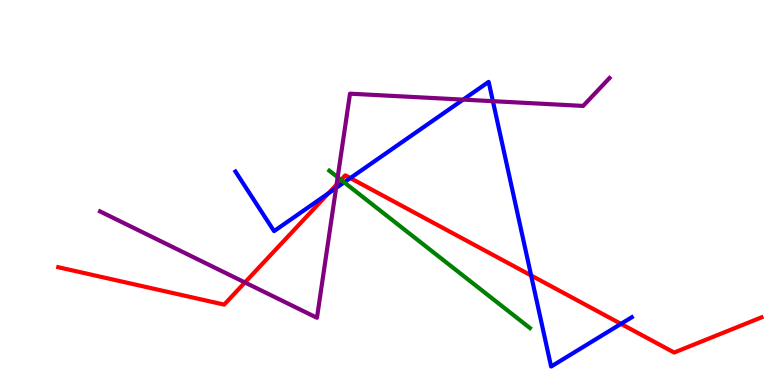[{'lines': ['blue', 'red'], 'intersections': [{'x': 4.24, 'y': 4.98}, {'x': 4.52, 'y': 5.37}, {'x': 6.85, 'y': 2.85}, {'x': 8.01, 'y': 1.59}]}, {'lines': ['green', 'red'], 'intersections': [{'x': 4.4, 'y': 5.33}]}, {'lines': ['purple', 'red'], 'intersections': [{'x': 3.16, 'y': 2.66}, {'x': 4.34, 'y': 5.21}]}, {'lines': ['blue', 'green'], 'intersections': [{'x': 4.44, 'y': 5.26}]}, {'lines': ['blue', 'purple'], 'intersections': [{'x': 4.34, 'y': 5.12}, {'x': 5.98, 'y': 7.41}, {'x': 6.36, 'y': 7.37}]}, {'lines': ['green', 'purple'], 'intersections': [{'x': 4.36, 'y': 5.4}]}]